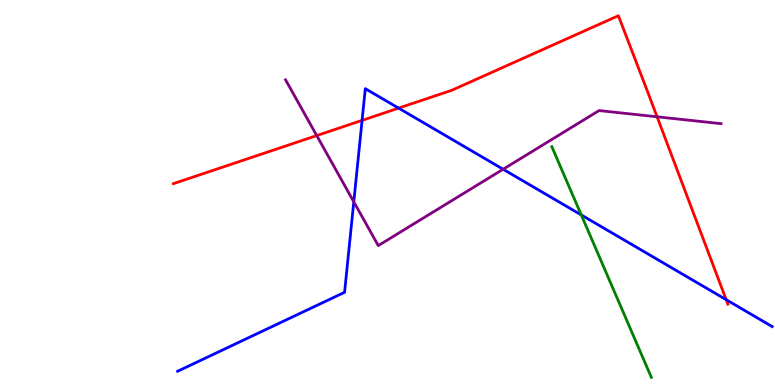[{'lines': ['blue', 'red'], 'intersections': [{'x': 4.67, 'y': 6.87}, {'x': 5.14, 'y': 7.19}, {'x': 9.37, 'y': 2.22}]}, {'lines': ['green', 'red'], 'intersections': []}, {'lines': ['purple', 'red'], 'intersections': [{'x': 4.09, 'y': 6.48}, {'x': 8.48, 'y': 6.97}]}, {'lines': ['blue', 'green'], 'intersections': [{'x': 7.5, 'y': 4.42}]}, {'lines': ['blue', 'purple'], 'intersections': [{'x': 4.57, 'y': 4.76}, {'x': 6.49, 'y': 5.6}]}, {'lines': ['green', 'purple'], 'intersections': []}]